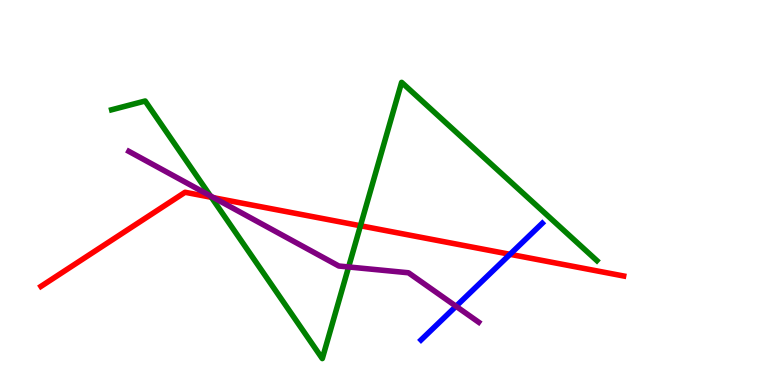[{'lines': ['blue', 'red'], 'intersections': [{'x': 6.58, 'y': 3.39}]}, {'lines': ['green', 'red'], 'intersections': [{'x': 2.73, 'y': 4.88}, {'x': 4.65, 'y': 4.14}]}, {'lines': ['purple', 'red'], 'intersections': [{'x': 2.76, 'y': 4.86}]}, {'lines': ['blue', 'green'], 'intersections': []}, {'lines': ['blue', 'purple'], 'intersections': [{'x': 5.88, 'y': 2.05}]}, {'lines': ['green', 'purple'], 'intersections': [{'x': 2.72, 'y': 4.91}, {'x': 4.5, 'y': 3.07}]}]